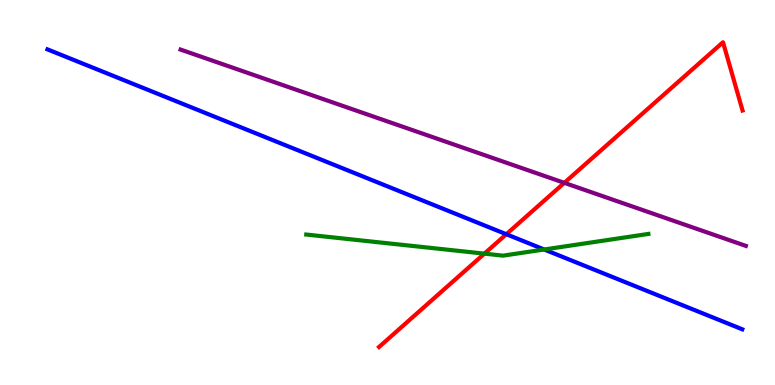[{'lines': ['blue', 'red'], 'intersections': [{'x': 6.53, 'y': 3.92}]}, {'lines': ['green', 'red'], 'intersections': [{'x': 6.25, 'y': 3.41}]}, {'lines': ['purple', 'red'], 'intersections': [{'x': 7.28, 'y': 5.25}]}, {'lines': ['blue', 'green'], 'intersections': [{'x': 7.02, 'y': 3.52}]}, {'lines': ['blue', 'purple'], 'intersections': []}, {'lines': ['green', 'purple'], 'intersections': []}]